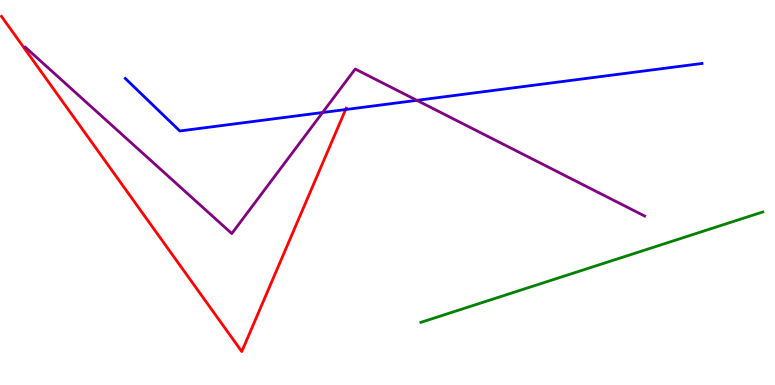[{'lines': ['blue', 'red'], 'intersections': [{'x': 4.46, 'y': 7.15}]}, {'lines': ['green', 'red'], 'intersections': []}, {'lines': ['purple', 'red'], 'intersections': []}, {'lines': ['blue', 'green'], 'intersections': []}, {'lines': ['blue', 'purple'], 'intersections': [{'x': 4.16, 'y': 7.08}, {'x': 5.38, 'y': 7.39}]}, {'lines': ['green', 'purple'], 'intersections': []}]